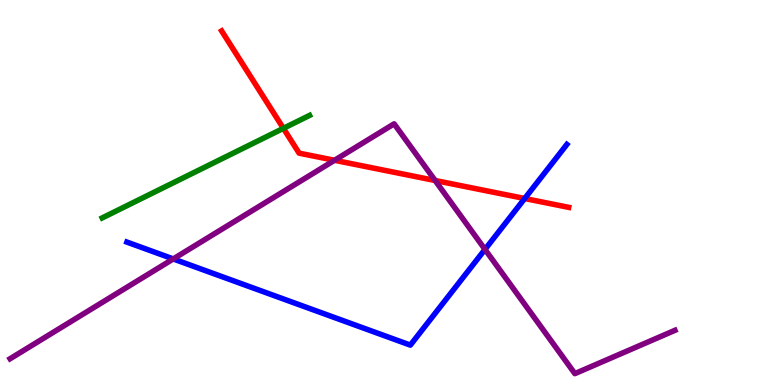[{'lines': ['blue', 'red'], 'intersections': [{'x': 6.77, 'y': 4.84}]}, {'lines': ['green', 'red'], 'intersections': [{'x': 3.66, 'y': 6.67}]}, {'lines': ['purple', 'red'], 'intersections': [{'x': 4.32, 'y': 5.84}, {'x': 5.61, 'y': 5.31}]}, {'lines': ['blue', 'green'], 'intersections': []}, {'lines': ['blue', 'purple'], 'intersections': [{'x': 2.24, 'y': 3.27}, {'x': 6.26, 'y': 3.52}]}, {'lines': ['green', 'purple'], 'intersections': []}]